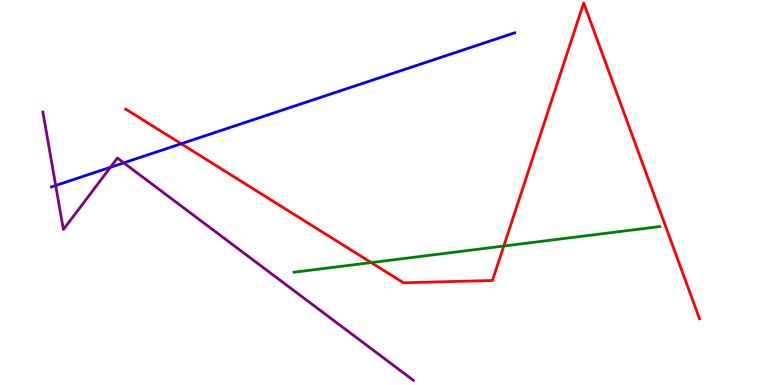[{'lines': ['blue', 'red'], 'intersections': [{'x': 2.34, 'y': 6.27}]}, {'lines': ['green', 'red'], 'intersections': [{'x': 4.79, 'y': 3.18}, {'x': 6.5, 'y': 3.61}]}, {'lines': ['purple', 'red'], 'intersections': []}, {'lines': ['blue', 'green'], 'intersections': []}, {'lines': ['blue', 'purple'], 'intersections': [{'x': 0.719, 'y': 5.18}, {'x': 1.43, 'y': 5.65}, {'x': 1.6, 'y': 5.77}]}, {'lines': ['green', 'purple'], 'intersections': []}]